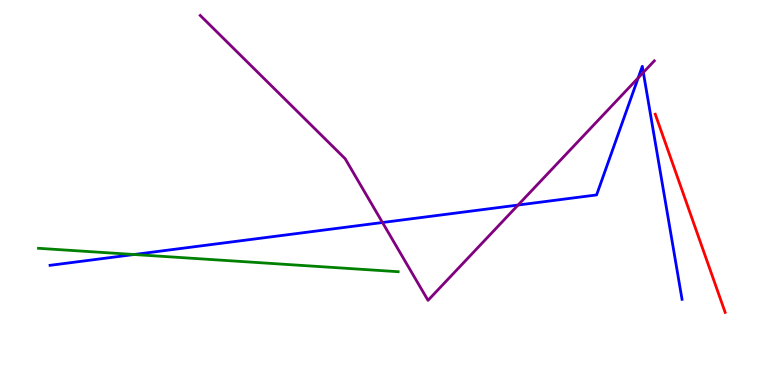[{'lines': ['blue', 'red'], 'intersections': []}, {'lines': ['green', 'red'], 'intersections': []}, {'lines': ['purple', 'red'], 'intersections': []}, {'lines': ['blue', 'green'], 'intersections': [{'x': 1.73, 'y': 3.39}]}, {'lines': ['blue', 'purple'], 'intersections': [{'x': 4.94, 'y': 4.22}, {'x': 6.68, 'y': 4.67}, {'x': 8.23, 'y': 7.98}, {'x': 8.3, 'y': 8.12}]}, {'lines': ['green', 'purple'], 'intersections': []}]